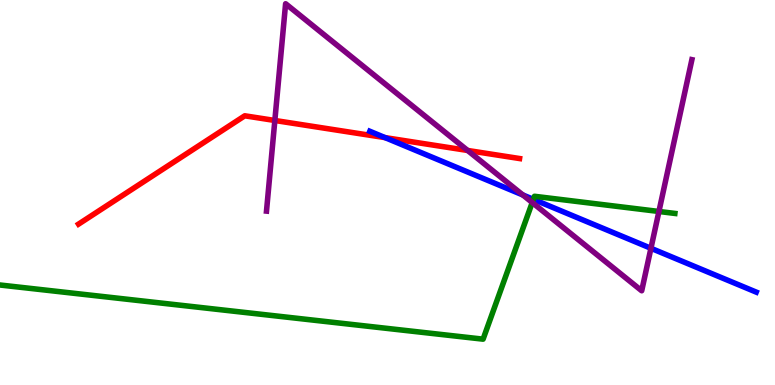[{'lines': ['blue', 'red'], 'intersections': [{'x': 4.97, 'y': 6.43}]}, {'lines': ['green', 'red'], 'intersections': []}, {'lines': ['purple', 'red'], 'intersections': [{'x': 3.55, 'y': 6.87}, {'x': 6.03, 'y': 6.09}]}, {'lines': ['blue', 'green'], 'intersections': [{'x': 6.88, 'y': 4.82}]}, {'lines': ['blue', 'purple'], 'intersections': [{'x': 6.75, 'y': 4.94}, {'x': 8.4, 'y': 3.55}]}, {'lines': ['green', 'purple'], 'intersections': [{'x': 6.87, 'y': 4.74}, {'x': 8.5, 'y': 4.51}]}]